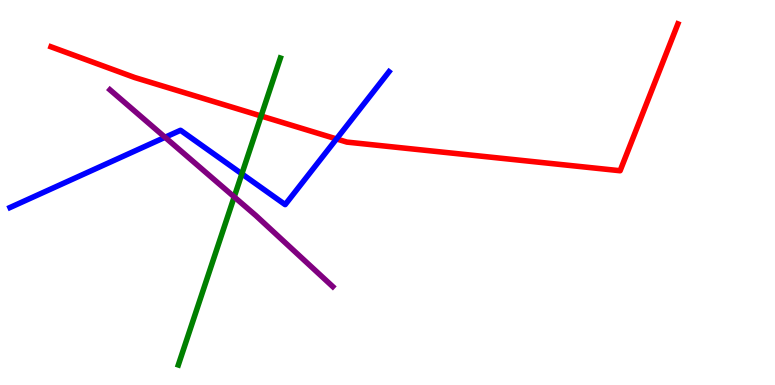[{'lines': ['blue', 'red'], 'intersections': [{'x': 4.34, 'y': 6.39}]}, {'lines': ['green', 'red'], 'intersections': [{'x': 3.37, 'y': 6.99}]}, {'lines': ['purple', 'red'], 'intersections': []}, {'lines': ['blue', 'green'], 'intersections': [{'x': 3.12, 'y': 5.48}]}, {'lines': ['blue', 'purple'], 'intersections': [{'x': 2.13, 'y': 6.43}]}, {'lines': ['green', 'purple'], 'intersections': [{'x': 3.02, 'y': 4.89}]}]